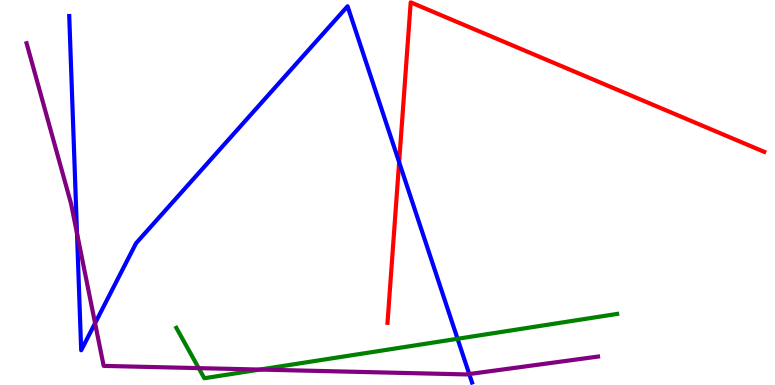[{'lines': ['blue', 'red'], 'intersections': [{'x': 5.15, 'y': 5.79}]}, {'lines': ['green', 'red'], 'intersections': []}, {'lines': ['purple', 'red'], 'intersections': []}, {'lines': ['blue', 'green'], 'intersections': [{'x': 5.9, 'y': 1.2}]}, {'lines': ['blue', 'purple'], 'intersections': [{'x': 0.994, 'y': 3.94}, {'x': 1.23, 'y': 1.61}, {'x': 6.05, 'y': 0.285}]}, {'lines': ['green', 'purple'], 'intersections': [{'x': 2.56, 'y': 0.438}, {'x': 3.35, 'y': 0.401}]}]